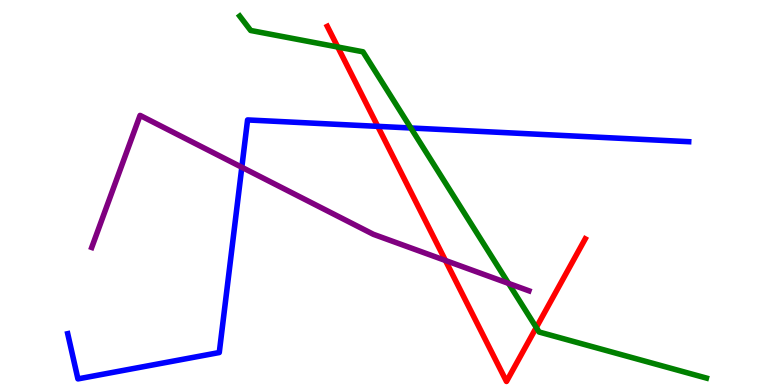[{'lines': ['blue', 'red'], 'intersections': [{'x': 4.87, 'y': 6.72}]}, {'lines': ['green', 'red'], 'intersections': [{'x': 4.36, 'y': 8.78}, {'x': 6.92, 'y': 1.49}]}, {'lines': ['purple', 'red'], 'intersections': [{'x': 5.75, 'y': 3.23}]}, {'lines': ['blue', 'green'], 'intersections': [{'x': 5.3, 'y': 6.68}]}, {'lines': ['blue', 'purple'], 'intersections': [{'x': 3.12, 'y': 5.66}]}, {'lines': ['green', 'purple'], 'intersections': [{'x': 6.56, 'y': 2.64}]}]